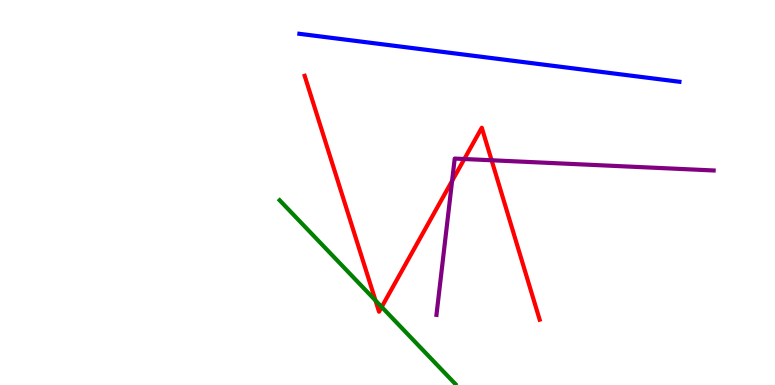[{'lines': ['blue', 'red'], 'intersections': []}, {'lines': ['green', 'red'], 'intersections': [{'x': 4.85, 'y': 2.2}, {'x': 4.93, 'y': 2.03}]}, {'lines': ['purple', 'red'], 'intersections': [{'x': 5.83, 'y': 5.3}, {'x': 5.99, 'y': 5.87}, {'x': 6.34, 'y': 5.84}]}, {'lines': ['blue', 'green'], 'intersections': []}, {'lines': ['blue', 'purple'], 'intersections': []}, {'lines': ['green', 'purple'], 'intersections': []}]